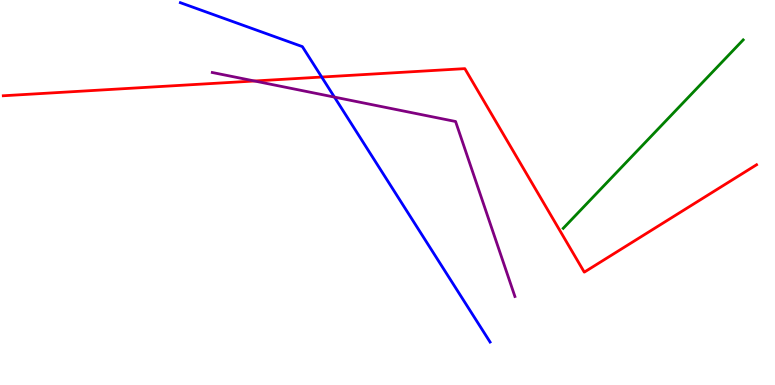[{'lines': ['blue', 'red'], 'intersections': [{'x': 4.15, 'y': 8.0}]}, {'lines': ['green', 'red'], 'intersections': []}, {'lines': ['purple', 'red'], 'intersections': [{'x': 3.28, 'y': 7.9}]}, {'lines': ['blue', 'green'], 'intersections': []}, {'lines': ['blue', 'purple'], 'intersections': [{'x': 4.32, 'y': 7.48}]}, {'lines': ['green', 'purple'], 'intersections': []}]